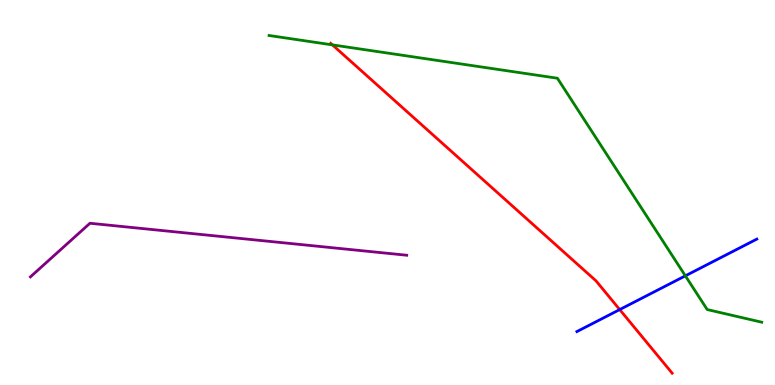[{'lines': ['blue', 'red'], 'intersections': [{'x': 8.0, 'y': 1.96}]}, {'lines': ['green', 'red'], 'intersections': [{'x': 4.29, 'y': 8.83}]}, {'lines': ['purple', 'red'], 'intersections': []}, {'lines': ['blue', 'green'], 'intersections': [{'x': 8.84, 'y': 2.84}]}, {'lines': ['blue', 'purple'], 'intersections': []}, {'lines': ['green', 'purple'], 'intersections': []}]